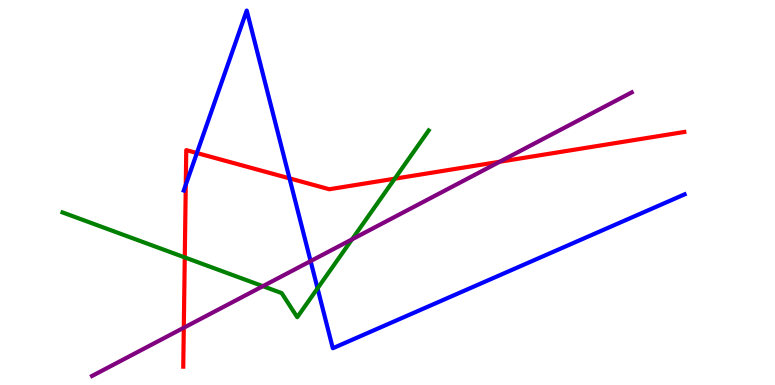[{'lines': ['blue', 'red'], 'intersections': [{'x': 2.4, 'y': 5.2}, {'x': 2.54, 'y': 6.03}, {'x': 3.74, 'y': 5.37}]}, {'lines': ['green', 'red'], 'intersections': [{'x': 2.38, 'y': 3.31}, {'x': 5.09, 'y': 5.36}]}, {'lines': ['purple', 'red'], 'intersections': [{'x': 2.37, 'y': 1.49}, {'x': 6.45, 'y': 5.8}]}, {'lines': ['blue', 'green'], 'intersections': [{'x': 4.1, 'y': 2.51}]}, {'lines': ['blue', 'purple'], 'intersections': [{'x': 4.01, 'y': 3.22}]}, {'lines': ['green', 'purple'], 'intersections': [{'x': 3.39, 'y': 2.57}, {'x': 4.54, 'y': 3.78}]}]